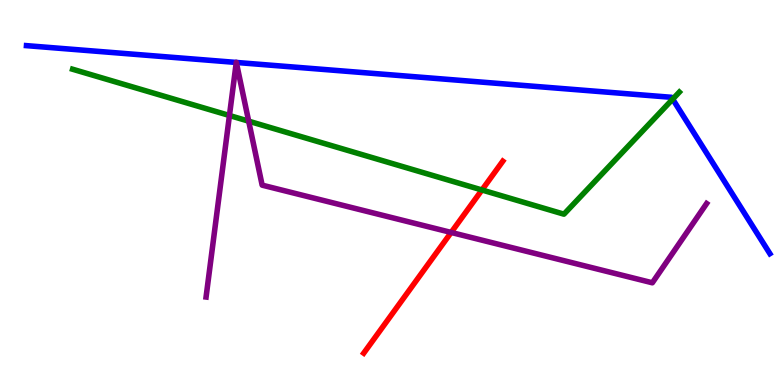[{'lines': ['blue', 'red'], 'intersections': []}, {'lines': ['green', 'red'], 'intersections': [{'x': 6.22, 'y': 5.07}]}, {'lines': ['purple', 'red'], 'intersections': [{'x': 5.82, 'y': 3.96}]}, {'lines': ['blue', 'green'], 'intersections': [{'x': 8.68, 'y': 7.42}]}, {'lines': ['blue', 'purple'], 'intersections': [{'x': 3.05, 'y': 8.38}, {'x': 3.05, 'y': 8.38}]}, {'lines': ['green', 'purple'], 'intersections': [{'x': 2.96, 'y': 7.0}, {'x': 3.21, 'y': 6.85}]}]